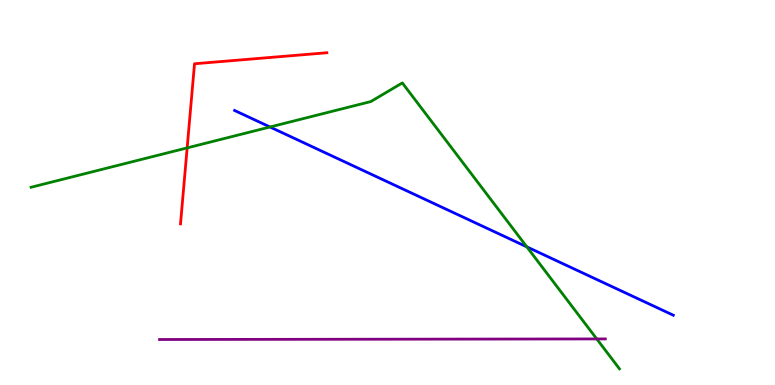[{'lines': ['blue', 'red'], 'intersections': []}, {'lines': ['green', 'red'], 'intersections': [{'x': 2.41, 'y': 6.16}]}, {'lines': ['purple', 'red'], 'intersections': []}, {'lines': ['blue', 'green'], 'intersections': [{'x': 3.48, 'y': 6.7}, {'x': 6.8, 'y': 3.59}]}, {'lines': ['blue', 'purple'], 'intersections': []}, {'lines': ['green', 'purple'], 'intersections': [{'x': 7.7, 'y': 1.2}]}]